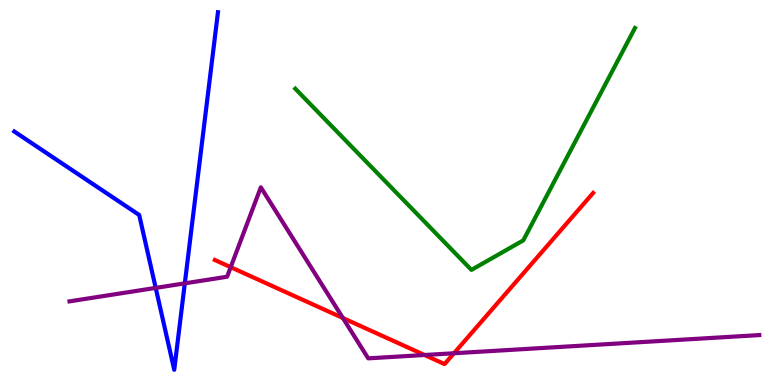[{'lines': ['blue', 'red'], 'intersections': []}, {'lines': ['green', 'red'], 'intersections': []}, {'lines': ['purple', 'red'], 'intersections': [{'x': 2.98, 'y': 3.06}, {'x': 4.42, 'y': 1.74}, {'x': 5.48, 'y': 0.779}, {'x': 5.86, 'y': 0.825}]}, {'lines': ['blue', 'green'], 'intersections': []}, {'lines': ['blue', 'purple'], 'intersections': [{'x': 2.01, 'y': 2.52}, {'x': 2.38, 'y': 2.64}]}, {'lines': ['green', 'purple'], 'intersections': []}]